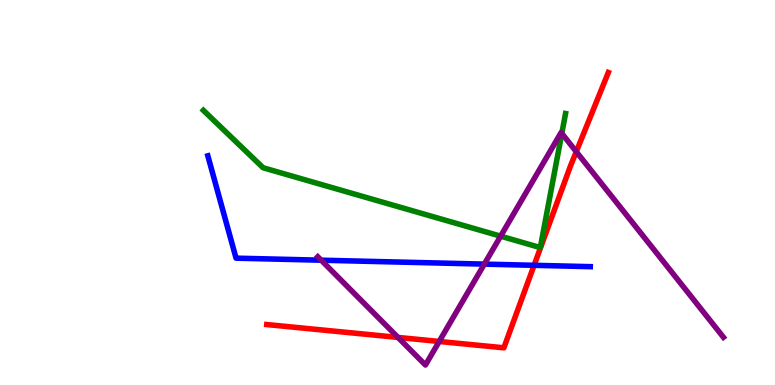[{'lines': ['blue', 'red'], 'intersections': [{'x': 6.89, 'y': 3.11}]}, {'lines': ['green', 'red'], 'intersections': []}, {'lines': ['purple', 'red'], 'intersections': [{'x': 5.14, 'y': 1.24}, {'x': 5.67, 'y': 1.13}, {'x': 7.44, 'y': 6.06}]}, {'lines': ['blue', 'green'], 'intersections': []}, {'lines': ['blue', 'purple'], 'intersections': [{'x': 4.14, 'y': 3.24}, {'x': 6.25, 'y': 3.14}]}, {'lines': ['green', 'purple'], 'intersections': [{'x': 6.46, 'y': 3.87}, {'x': 7.25, 'y': 6.53}]}]